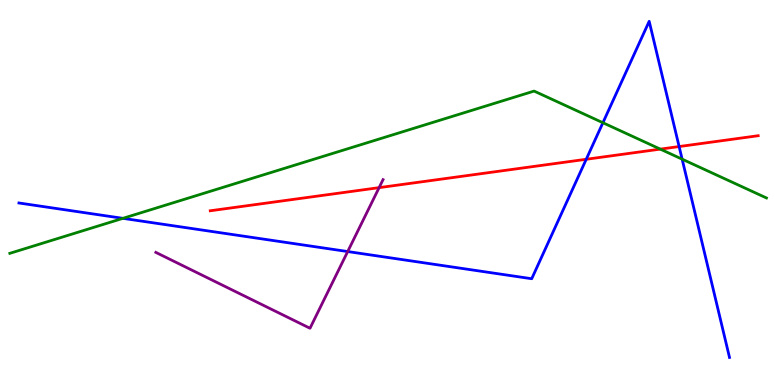[{'lines': ['blue', 'red'], 'intersections': [{'x': 7.56, 'y': 5.86}, {'x': 8.76, 'y': 6.19}]}, {'lines': ['green', 'red'], 'intersections': [{'x': 8.52, 'y': 6.13}]}, {'lines': ['purple', 'red'], 'intersections': [{'x': 4.89, 'y': 5.13}]}, {'lines': ['blue', 'green'], 'intersections': [{'x': 1.59, 'y': 4.33}, {'x': 7.78, 'y': 6.81}, {'x': 8.8, 'y': 5.87}]}, {'lines': ['blue', 'purple'], 'intersections': [{'x': 4.49, 'y': 3.47}]}, {'lines': ['green', 'purple'], 'intersections': []}]